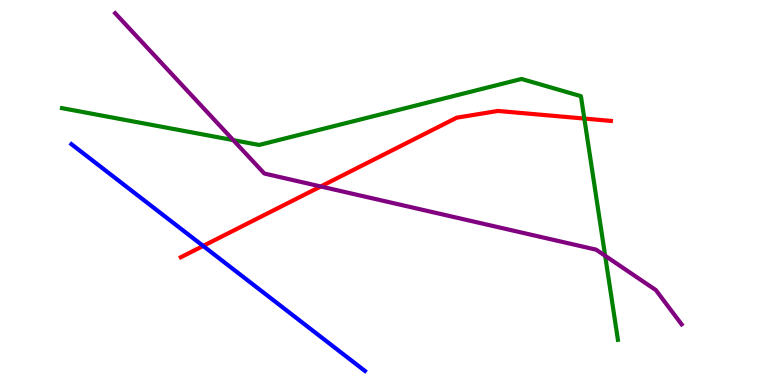[{'lines': ['blue', 'red'], 'intersections': [{'x': 2.62, 'y': 3.61}]}, {'lines': ['green', 'red'], 'intersections': [{'x': 7.54, 'y': 6.92}]}, {'lines': ['purple', 'red'], 'intersections': [{'x': 4.14, 'y': 5.16}]}, {'lines': ['blue', 'green'], 'intersections': []}, {'lines': ['blue', 'purple'], 'intersections': []}, {'lines': ['green', 'purple'], 'intersections': [{'x': 3.01, 'y': 6.36}, {'x': 7.81, 'y': 3.36}]}]